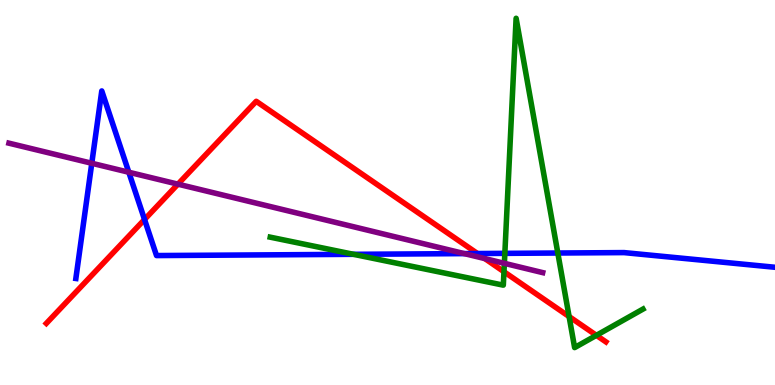[{'lines': ['blue', 'red'], 'intersections': [{'x': 1.86, 'y': 4.3}, {'x': 6.16, 'y': 3.41}]}, {'lines': ['green', 'red'], 'intersections': [{'x': 6.5, 'y': 2.94}, {'x': 7.34, 'y': 1.78}, {'x': 7.7, 'y': 1.29}]}, {'lines': ['purple', 'red'], 'intersections': [{'x': 2.3, 'y': 5.22}, {'x': 6.26, 'y': 3.28}]}, {'lines': ['blue', 'green'], 'intersections': [{'x': 4.56, 'y': 3.39}, {'x': 6.51, 'y': 3.42}, {'x': 7.2, 'y': 3.43}]}, {'lines': ['blue', 'purple'], 'intersections': [{'x': 1.18, 'y': 5.76}, {'x': 1.66, 'y': 5.53}, {'x': 5.99, 'y': 3.41}]}, {'lines': ['green', 'purple'], 'intersections': [{'x': 6.51, 'y': 3.16}]}]